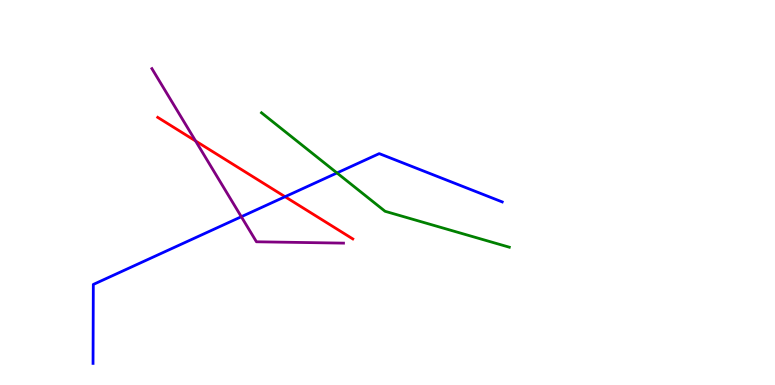[{'lines': ['blue', 'red'], 'intersections': [{'x': 3.68, 'y': 4.89}]}, {'lines': ['green', 'red'], 'intersections': []}, {'lines': ['purple', 'red'], 'intersections': [{'x': 2.52, 'y': 6.34}]}, {'lines': ['blue', 'green'], 'intersections': [{'x': 4.35, 'y': 5.51}]}, {'lines': ['blue', 'purple'], 'intersections': [{'x': 3.11, 'y': 4.37}]}, {'lines': ['green', 'purple'], 'intersections': []}]